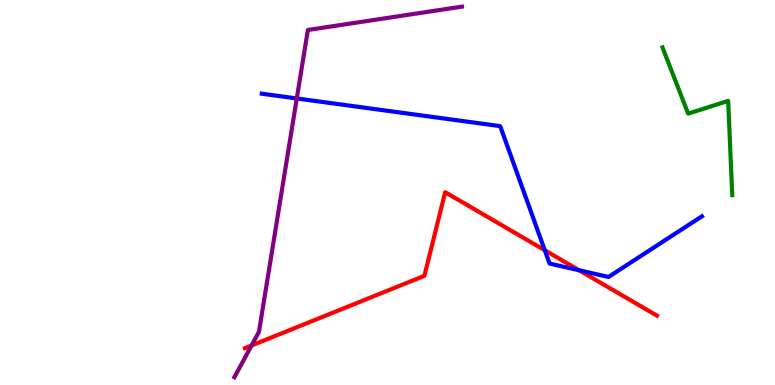[{'lines': ['blue', 'red'], 'intersections': [{'x': 7.03, 'y': 3.5}, {'x': 7.47, 'y': 2.98}]}, {'lines': ['green', 'red'], 'intersections': []}, {'lines': ['purple', 'red'], 'intersections': [{'x': 3.25, 'y': 1.03}]}, {'lines': ['blue', 'green'], 'intersections': []}, {'lines': ['blue', 'purple'], 'intersections': [{'x': 3.83, 'y': 7.44}]}, {'lines': ['green', 'purple'], 'intersections': []}]